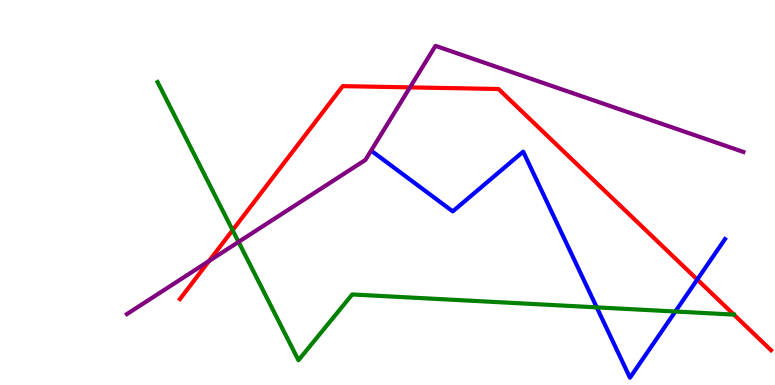[{'lines': ['blue', 'red'], 'intersections': [{'x': 9.0, 'y': 2.74}]}, {'lines': ['green', 'red'], 'intersections': [{'x': 3.0, 'y': 4.02}, {'x': 9.47, 'y': 1.83}]}, {'lines': ['purple', 'red'], 'intersections': [{'x': 2.7, 'y': 3.22}, {'x': 5.29, 'y': 7.73}]}, {'lines': ['blue', 'green'], 'intersections': [{'x': 7.7, 'y': 2.02}, {'x': 8.71, 'y': 1.91}]}, {'lines': ['blue', 'purple'], 'intersections': []}, {'lines': ['green', 'purple'], 'intersections': [{'x': 3.08, 'y': 3.72}]}]